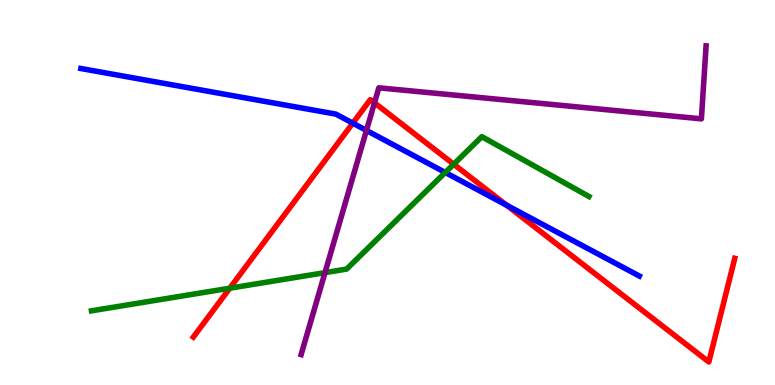[{'lines': ['blue', 'red'], 'intersections': [{'x': 4.55, 'y': 6.8}, {'x': 6.54, 'y': 4.67}]}, {'lines': ['green', 'red'], 'intersections': [{'x': 2.96, 'y': 2.51}, {'x': 5.85, 'y': 5.73}]}, {'lines': ['purple', 'red'], 'intersections': [{'x': 4.83, 'y': 7.33}]}, {'lines': ['blue', 'green'], 'intersections': [{'x': 5.75, 'y': 5.52}]}, {'lines': ['blue', 'purple'], 'intersections': [{'x': 4.73, 'y': 6.61}]}, {'lines': ['green', 'purple'], 'intersections': [{'x': 4.19, 'y': 2.92}]}]